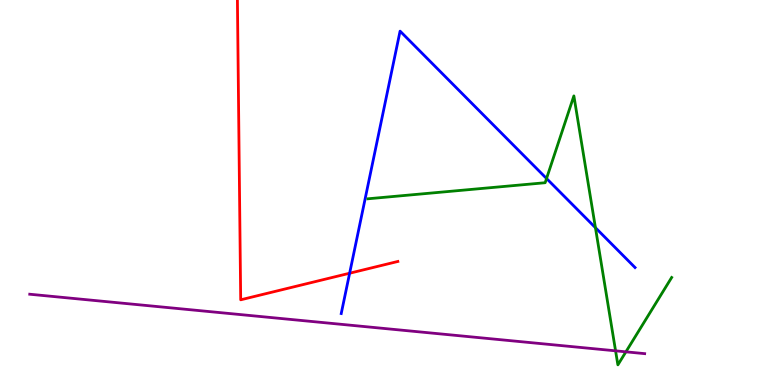[{'lines': ['blue', 'red'], 'intersections': [{'x': 4.51, 'y': 2.9}]}, {'lines': ['green', 'red'], 'intersections': []}, {'lines': ['purple', 'red'], 'intersections': []}, {'lines': ['blue', 'green'], 'intersections': [{'x': 7.05, 'y': 5.36}, {'x': 7.68, 'y': 4.09}]}, {'lines': ['blue', 'purple'], 'intersections': []}, {'lines': ['green', 'purple'], 'intersections': [{'x': 7.94, 'y': 0.888}, {'x': 8.08, 'y': 0.862}]}]